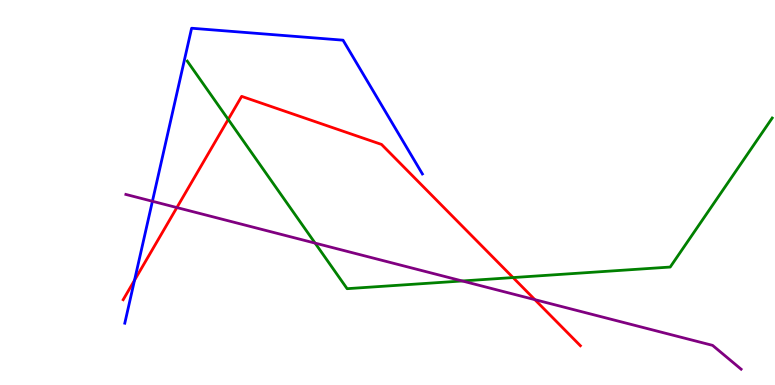[{'lines': ['blue', 'red'], 'intersections': [{'x': 1.74, 'y': 2.72}]}, {'lines': ['green', 'red'], 'intersections': [{'x': 2.94, 'y': 6.9}, {'x': 6.62, 'y': 2.79}]}, {'lines': ['purple', 'red'], 'intersections': [{'x': 2.28, 'y': 4.61}, {'x': 6.9, 'y': 2.22}]}, {'lines': ['blue', 'green'], 'intersections': []}, {'lines': ['blue', 'purple'], 'intersections': [{'x': 1.97, 'y': 4.77}]}, {'lines': ['green', 'purple'], 'intersections': [{'x': 4.07, 'y': 3.69}, {'x': 5.96, 'y': 2.7}]}]